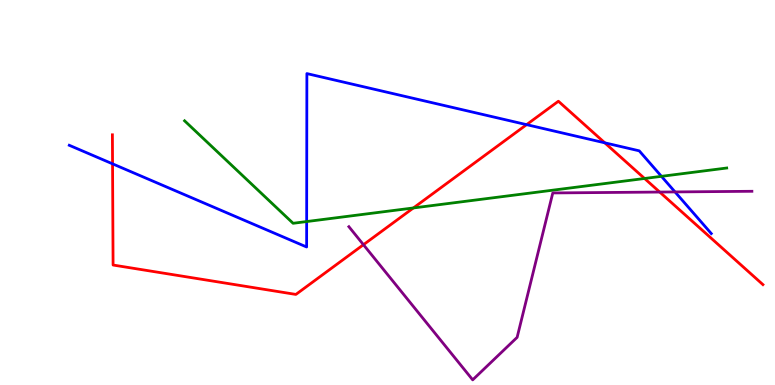[{'lines': ['blue', 'red'], 'intersections': [{'x': 1.45, 'y': 5.74}, {'x': 6.79, 'y': 6.76}, {'x': 7.8, 'y': 6.29}]}, {'lines': ['green', 'red'], 'intersections': [{'x': 5.33, 'y': 4.6}, {'x': 8.32, 'y': 5.36}]}, {'lines': ['purple', 'red'], 'intersections': [{'x': 4.69, 'y': 3.64}, {'x': 8.51, 'y': 5.01}]}, {'lines': ['blue', 'green'], 'intersections': [{'x': 3.96, 'y': 4.25}, {'x': 8.53, 'y': 5.42}]}, {'lines': ['blue', 'purple'], 'intersections': [{'x': 8.71, 'y': 5.01}]}, {'lines': ['green', 'purple'], 'intersections': []}]